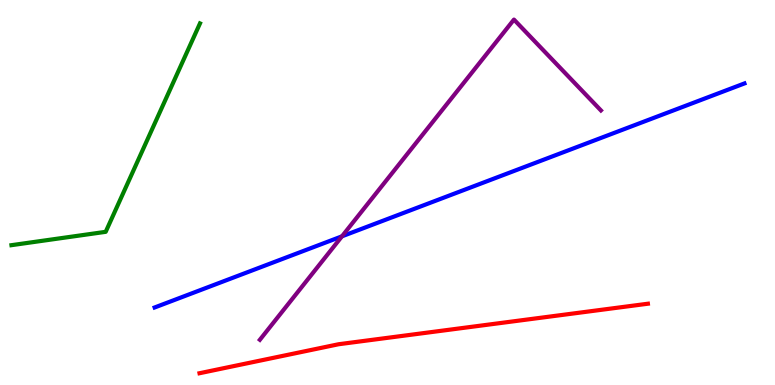[{'lines': ['blue', 'red'], 'intersections': []}, {'lines': ['green', 'red'], 'intersections': []}, {'lines': ['purple', 'red'], 'intersections': []}, {'lines': ['blue', 'green'], 'intersections': []}, {'lines': ['blue', 'purple'], 'intersections': [{'x': 4.41, 'y': 3.86}]}, {'lines': ['green', 'purple'], 'intersections': []}]